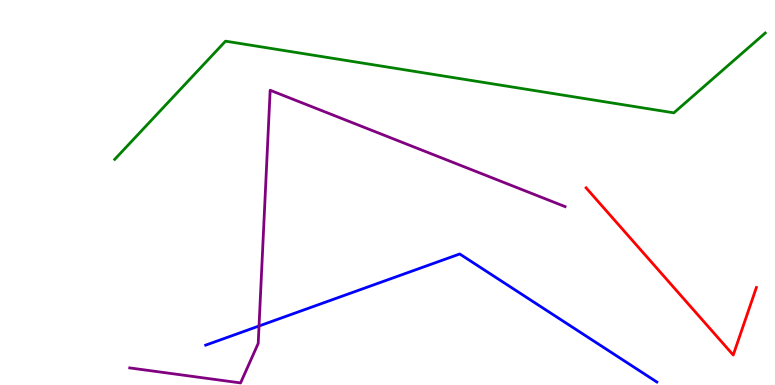[{'lines': ['blue', 'red'], 'intersections': []}, {'lines': ['green', 'red'], 'intersections': []}, {'lines': ['purple', 'red'], 'intersections': []}, {'lines': ['blue', 'green'], 'intersections': []}, {'lines': ['blue', 'purple'], 'intersections': [{'x': 3.34, 'y': 1.53}]}, {'lines': ['green', 'purple'], 'intersections': []}]